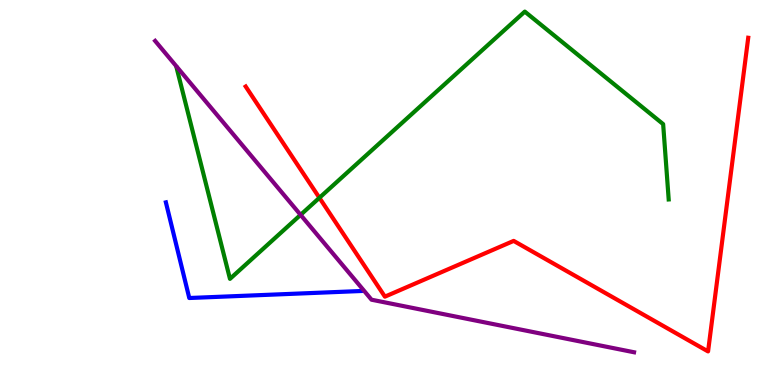[{'lines': ['blue', 'red'], 'intersections': []}, {'lines': ['green', 'red'], 'intersections': [{'x': 4.12, 'y': 4.86}]}, {'lines': ['purple', 'red'], 'intersections': []}, {'lines': ['blue', 'green'], 'intersections': []}, {'lines': ['blue', 'purple'], 'intersections': []}, {'lines': ['green', 'purple'], 'intersections': [{'x': 3.88, 'y': 4.42}]}]